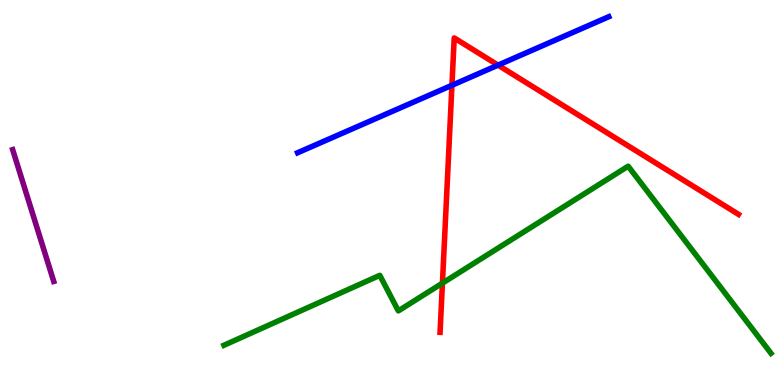[{'lines': ['blue', 'red'], 'intersections': [{'x': 5.83, 'y': 7.78}, {'x': 6.43, 'y': 8.31}]}, {'lines': ['green', 'red'], 'intersections': [{'x': 5.71, 'y': 2.65}]}, {'lines': ['purple', 'red'], 'intersections': []}, {'lines': ['blue', 'green'], 'intersections': []}, {'lines': ['blue', 'purple'], 'intersections': []}, {'lines': ['green', 'purple'], 'intersections': []}]